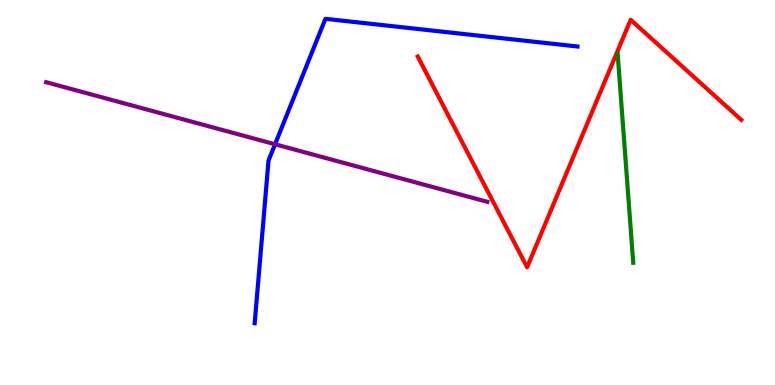[{'lines': ['blue', 'red'], 'intersections': []}, {'lines': ['green', 'red'], 'intersections': []}, {'lines': ['purple', 'red'], 'intersections': []}, {'lines': ['blue', 'green'], 'intersections': []}, {'lines': ['blue', 'purple'], 'intersections': [{'x': 3.55, 'y': 6.25}]}, {'lines': ['green', 'purple'], 'intersections': []}]